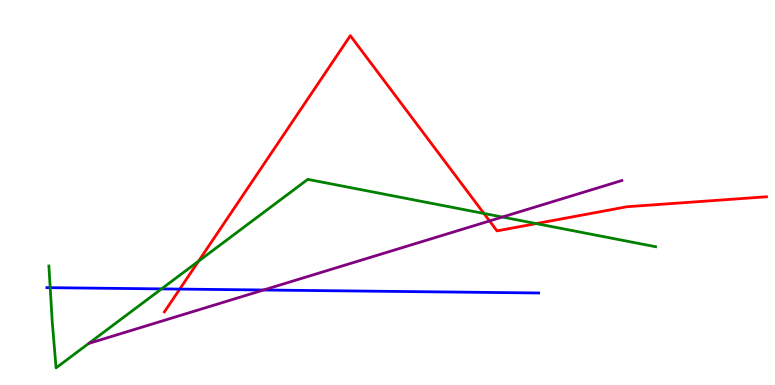[{'lines': ['blue', 'red'], 'intersections': [{'x': 2.32, 'y': 2.49}]}, {'lines': ['green', 'red'], 'intersections': [{'x': 2.56, 'y': 3.22}, {'x': 6.24, 'y': 4.46}, {'x': 6.92, 'y': 4.19}]}, {'lines': ['purple', 'red'], 'intersections': [{'x': 6.32, 'y': 4.26}]}, {'lines': ['blue', 'green'], 'intersections': [{'x': 0.648, 'y': 2.53}, {'x': 2.08, 'y': 2.5}]}, {'lines': ['blue', 'purple'], 'intersections': [{'x': 3.4, 'y': 2.47}]}, {'lines': ['green', 'purple'], 'intersections': [{'x': 6.48, 'y': 4.36}]}]